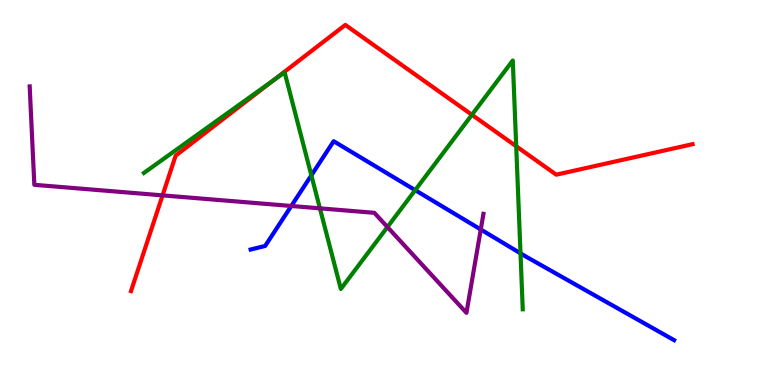[{'lines': ['blue', 'red'], 'intersections': []}, {'lines': ['green', 'red'], 'intersections': [{'x': 3.53, 'y': 7.92}, {'x': 6.09, 'y': 7.02}, {'x': 6.66, 'y': 6.2}]}, {'lines': ['purple', 'red'], 'intersections': [{'x': 2.1, 'y': 4.93}]}, {'lines': ['blue', 'green'], 'intersections': [{'x': 4.02, 'y': 5.45}, {'x': 5.36, 'y': 5.06}, {'x': 6.72, 'y': 3.42}]}, {'lines': ['blue', 'purple'], 'intersections': [{'x': 3.76, 'y': 4.65}, {'x': 6.2, 'y': 4.04}]}, {'lines': ['green', 'purple'], 'intersections': [{'x': 4.13, 'y': 4.59}, {'x': 5.0, 'y': 4.1}]}]